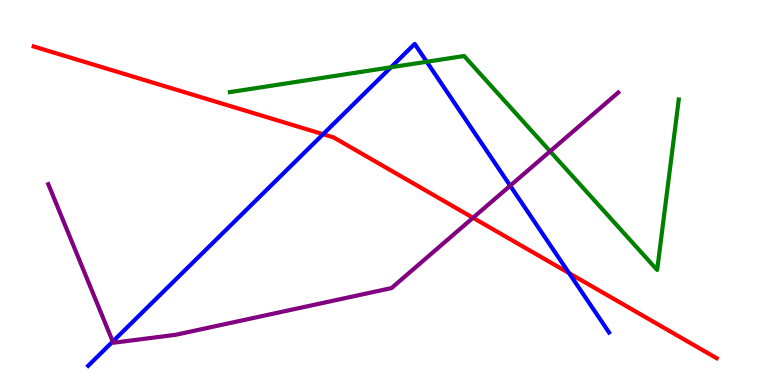[{'lines': ['blue', 'red'], 'intersections': [{'x': 4.17, 'y': 6.51}, {'x': 7.34, 'y': 2.91}]}, {'lines': ['green', 'red'], 'intersections': []}, {'lines': ['purple', 'red'], 'intersections': [{'x': 6.1, 'y': 4.34}]}, {'lines': ['blue', 'green'], 'intersections': [{'x': 5.05, 'y': 8.25}, {'x': 5.51, 'y': 8.4}]}, {'lines': ['blue', 'purple'], 'intersections': [{'x': 1.46, 'y': 1.13}, {'x': 6.58, 'y': 5.18}]}, {'lines': ['green', 'purple'], 'intersections': [{'x': 7.1, 'y': 6.07}]}]